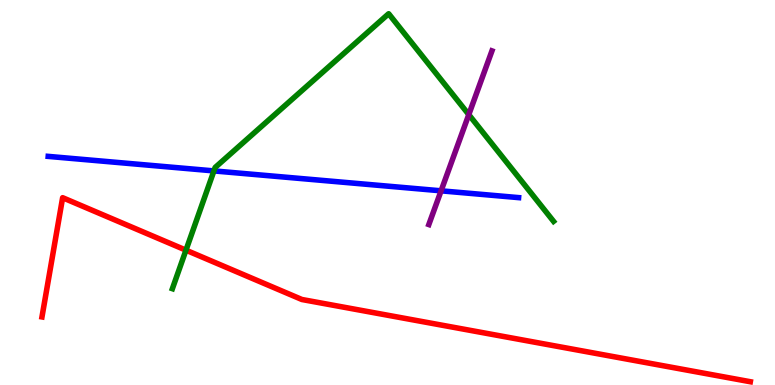[{'lines': ['blue', 'red'], 'intersections': []}, {'lines': ['green', 'red'], 'intersections': [{'x': 2.4, 'y': 3.5}]}, {'lines': ['purple', 'red'], 'intersections': []}, {'lines': ['blue', 'green'], 'intersections': [{'x': 2.76, 'y': 5.56}]}, {'lines': ['blue', 'purple'], 'intersections': [{'x': 5.69, 'y': 5.04}]}, {'lines': ['green', 'purple'], 'intersections': [{'x': 6.05, 'y': 7.02}]}]